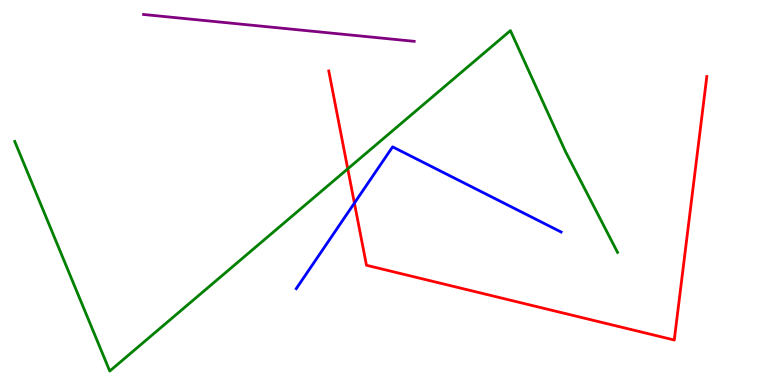[{'lines': ['blue', 'red'], 'intersections': [{'x': 4.57, 'y': 4.73}]}, {'lines': ['green', 'red'], 'intersections': [{'x': 4.49, 'y': 5.61}]}, {'lines': ['purple', 'red'], 'intersections': []}, {'lines': ['blue', 'green'], 'intersections': []}, {'lines': ['blue', 'purple'], 'intersections': []}, {'lines': ['green', 'purple'], 'intersections': []}]